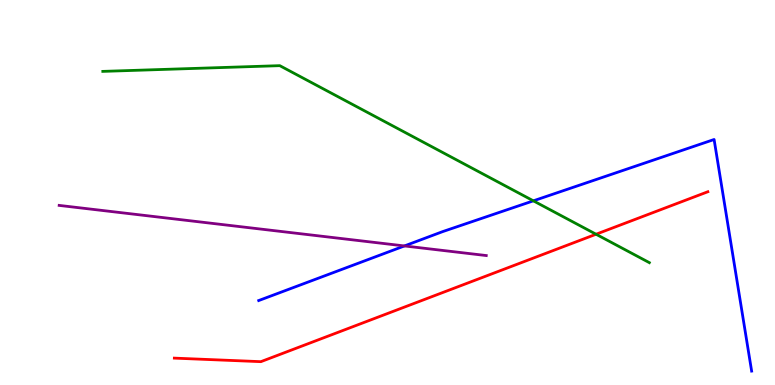[{'lines': ['blue', 'red'], 'intersections': []}, {'lines': ['green', 'red'], 'intersections': [{'x': 7.69, 'y': 3.92}]}, {'lines': ['purple', 'red'], 'intersections': []}, {'lines': ['blue', 'green'], 'intersections': [{'x': 6.88, 'y': 4.78}]}, {'lines': ['blue', 'purple'], 'intersections': [{'x': 5.22, 'y': 3.61}]}, {'lines': ['green', 'purple'], 'intersections': []}]